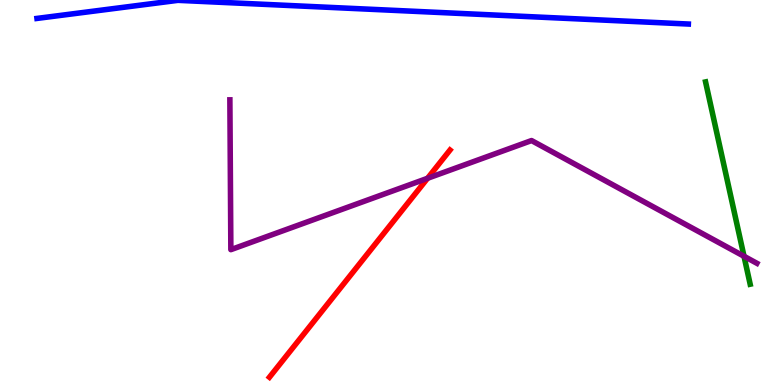[{'lines': ['blue', 'red'], 'intersections': []}, {'lines': ['green', 'red'], 'intersections': []}, {'lines': ['purple', 'red'], 'intersections': [{'x': 5.52, 'y': 5.37}]}, {'lines': ['blue', 'green'], 'intersections': []}, {'lines': ['blue', 'purple'], 'intersections': []}, {'lines': ['green', 'purple'], 'intersections': [{'x': 9.6, 'y': 3.34}]}]